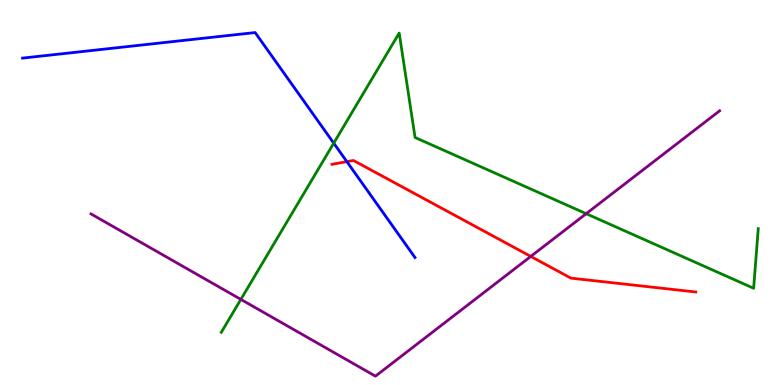[{'lines': ['blue', 'red'], 'intersections': [{'x': 4.48, 'y': 5.8}]}, {'lines': ['green', 'red'], 'intersections': []}, {'lines': ['purple', 'red'], 'intersections': [{'x': 6.85, 'y': 3.34}]}, {'lines': ['blue', 'green'], 'intersections': [{'x': 4.31, 'y': 6.28}]}, {'lines': ['blue', 'purple'], 'intersections': []}, {'lines': ['green', 'purple'], 'intersections': [{'x': 3.11, 'y': 2.22}, {'x': 7.56, 'y': 4.45}]}]